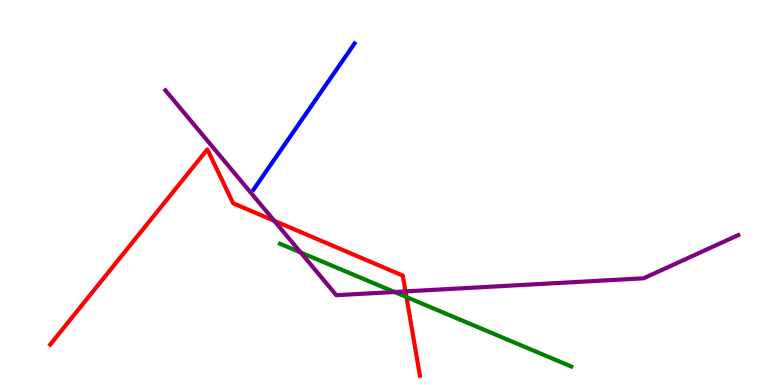[{'lines': ['blue', 'red'], 'intersections': []}, {'lines': ['green', 'red'], 'intersections': [{'x': 5.24, 'y': 2.28}]}, {'lines': ['purple', 'red'], 'intersections': [{'x': 3.54, 'y': 4.27}, {'x': 5.23, 'y': 2.43}]}, {'lines': ['blue', 'green'], 'intersections': []}, {'lines': ['blue', 'purple'], 'intersections': []}, {'lines': ['green', 'purple'], 'intersections': [{'x': 3.88, 'y': 3.44}, {'x': 5.09, 'y': 2.42}]}]